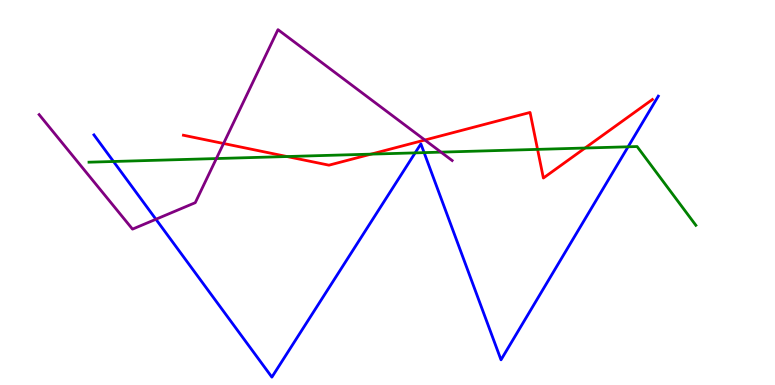[{'lines': ['blue', 'red'], 'intersections': []}, {'lines': ['green', 'red'], 'intersections': [{'x': 3.7, 'y': 5.93}, {'x': 4.79, 'y': 6.0}, {'x': 6.94, 'y': 6.12}, {'x': 7.55, 'y': 6.16}]}, {'lines': ['purple', 'red'], 'intersections': [{'x': 2.88, 'y': 6.27}, {'x': 5.48, 'y': 6.36}]}, {'lines': ['blue', 'green'], 'intersections': [{'x': 1.46, 'y': 5.81}, {'x': 5.36, 'y': 6.03}, {'x': 5.47, 'y': 6.04}, {'x': 8.1, 'y': 6.19}]}, {'lines': ['blue', 'purple'], 'intersections': [{'x': 2.01, 'y': 4.3}]}, {'lines': ['green', 'purple'], 'intersections': [{'x': 2.79, 'y': 5.88}, {'x': 5.69, 'y': 6.05}]}]